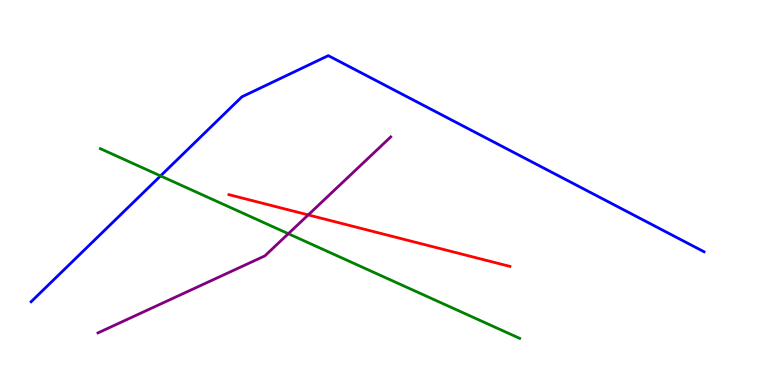[{'lines': ['blue', 'red'], 'intersections': []}, {'lines': ['green', 'red'], 'intersections': []}, {'lines': ['purple', 'red'], 'intersections': [{'x': 3.98, 'y': 4.42}]}, {'lines': ['blue', 'green'], 'intersections': [{'x': 2.07, 'y': 5.43}]}, {'lines': ['blue', 'purple'], 'intersections': []}, {'lines': ['green', 'purple'], 'intersections': [{'x': 3.72, 'y': 3.93}]}]